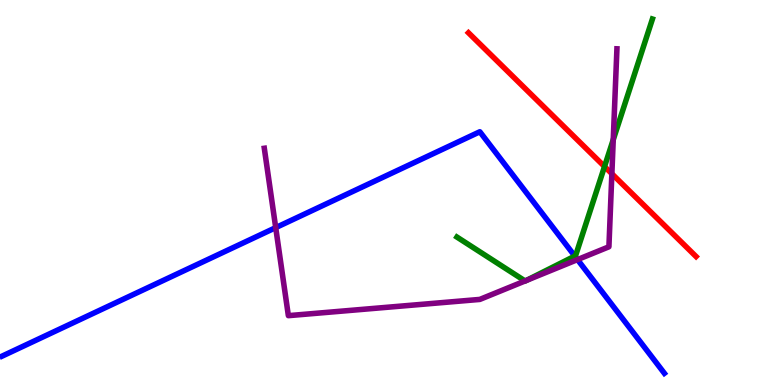[{'lines': ['blue', 'red'], 'intersections': []}, {'lines': ['green', 'red'], 'intersections': [{'x': 7.8, 'y': 5.67}]}, {'lines': ['purple', 'red'], 'intersections': [{'x': 7.9, 'y': 5.49}]}, {'lines': ['blue', 'green'], 'intersections': [{'x': 7.42, 'y': 3.35}]}, {'lines': ['blue', 'purple'], 'intersections': [{'x': 3.56, 'y': 4.09}, {'x': 7.45, 'y': 3.26}]}, {'lines': ['green', 'purple'], 'intersections': [{'x': 6.78, 'y': 2.7}, {'x': 6.79, 'y': 2.71}, {'x': 7.91, 'y': 6.37}]}]